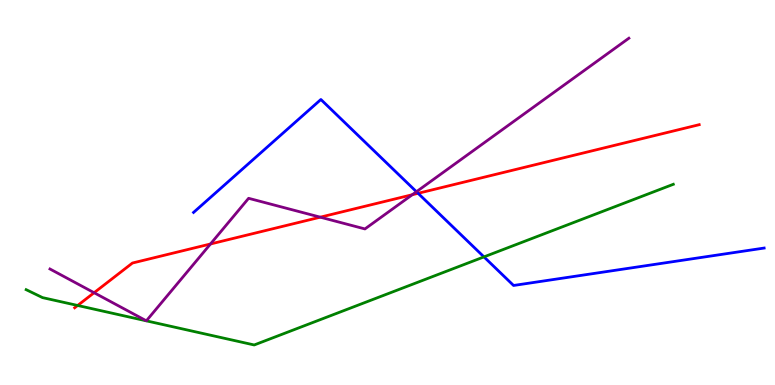[{'lines': ['blue', 'red'], 'intersections': [{'x': 5.39, 'y': 4.98}]}, {'lines': ['green', 'red'], 'intersections': [{'x': 1.0, 'y': 2.07}]}, {'lines': ['purple', 'red'], 'intersections': [{'x': 1.21, 'y': 2.4}, {'x': 2.72, 'y': 3.66}, {'x': 4.13, 'y': 4.36}, {'x': 5.32, 'y': 4.94}]}, {'lines': ['blue', 'green'], 'intersections': [{'x': 6.24, 'y': 3.33}]}, {'lines': ['blue', 'purple'], 'intersections': [{'x': 5.37, 'y': 5.02}]}, {'lines': ['green', 'purple'], 'intersections': []}]